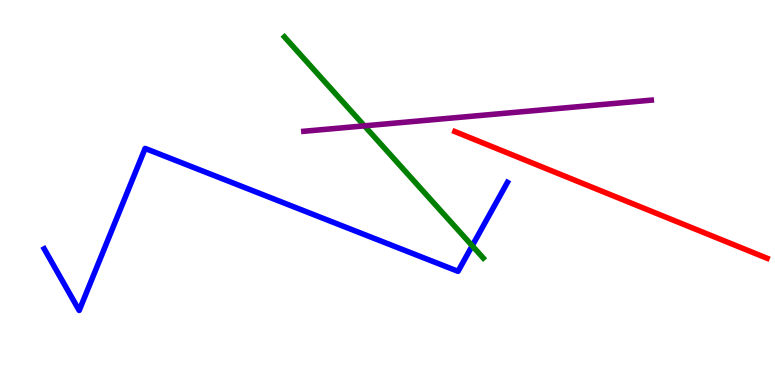[{'lines': ['blue', 'red'], 'intersections': []}, {'lines': ['green', 'red'], 'intersections': []}, {'lines': ['purple', 'red'], 'intersections': []}, {'lines': ['blue', 'green'], 'intersections': [{'x': 6.09, 'y': 3.62}]}, {'lines': ['blue', 'purple'], 'intersections': []}, {'lines': ['green', 'purple'], 'intersections': [{'x': 4.7, 'y': 6.73}]}]